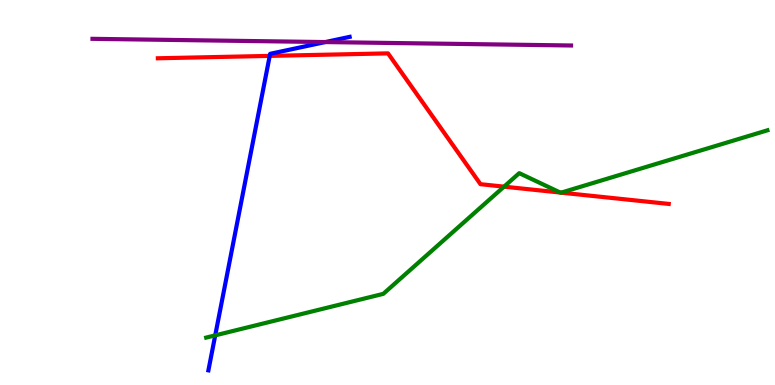[{'lines': ['blue', 'red'], 'intersections': [{'x': 3.48, 'y': 8.55}]}, {'lines': ['green', 'red'], 'intersections': [{'x': 6.5, 'y': 5.15}, {'x': 7.23, 'y': 5.0}, {'x': 7.24, 'y': 5.0}]}, {'lines': ['purple', 'red'], 'intersections': []}, {'lines': ['blue', 'green'], 'intersections': [{'x': 2.78, 'y': 1.29}]}, {'lines': ['blue', 'purple'], 'intersections': [{'x': 4.2, 'y': 8.91}]}, {'lines': ['green', 'purple'], 'intersections': []}]